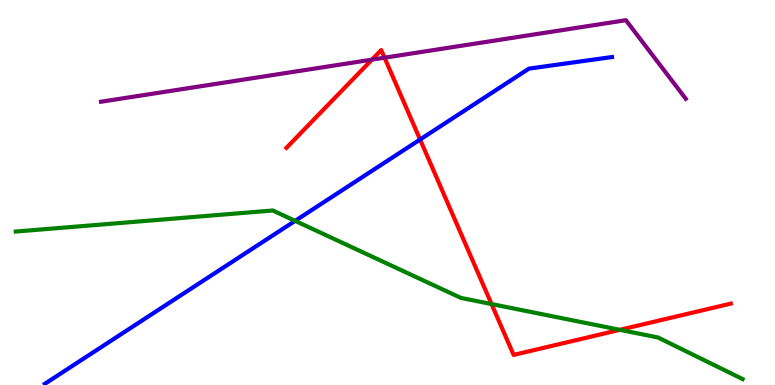[{'lines': ['blue', 'red'], 'intersections': [{'x': 5.42, 'y': 6.38}]}, {'lines': ['green', 'red'], 'intersections': [{'x': 6.34, 'y': 2.1}, {'x': 8.0, 'y': 1.43}]}, {'lines': ['purple', 'red'], 'intersections': [{'x': 4.8, 'y': 8.45}, {'x': 4.96, 'y': 8.5}]}, {'lines': ['blue', 'green'], 'intersections': [{'x': 3.81, 'y': 4.26}]}, {'lines': ['blue', 'purple'], 'intersections': []}, {'lines': ['green', 'purple'], 'intersections': []}]